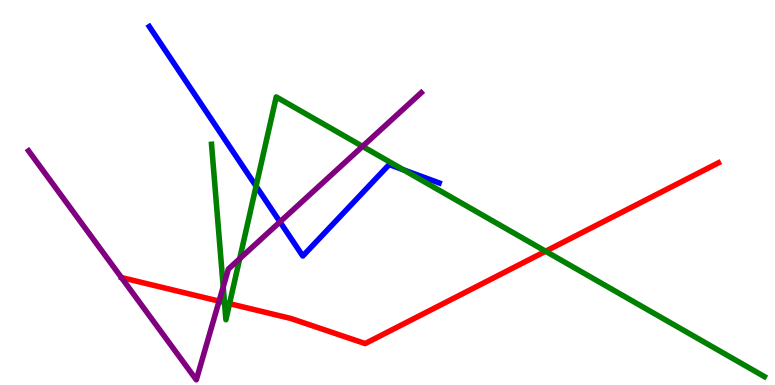[{'lines': ['blue', 'red'], 'intersections': []}, {'lines': ['green', 'red'], 'intersections': [{'x': 2.9, 'y': 2.14}, {'x': 2.96, 'y': 2.11}, {'x': 7.04, 'y': 3.47}]}, {'lines': ['purple', 'red'], 'intersections': [{'x': 2.83, 'y': 2.18}]}, {'lines': ['blue', 'green'], 'intersections': [{'x': 3.3, 'y': 5.16}, {'x': 5.21, 'y': 5.59}]}, {'lines': ['blue', 'purple'], 'intersections': [{'x': 3.61, 'y': 4.24}]}, {'lines': ['green', 'purple'], 'intersections': [{'x': 2.88, 'y': 2.55}, {'x': 3.09, 'y': 3.28}, {'x': 4.68, 'y': 6.2}]}]